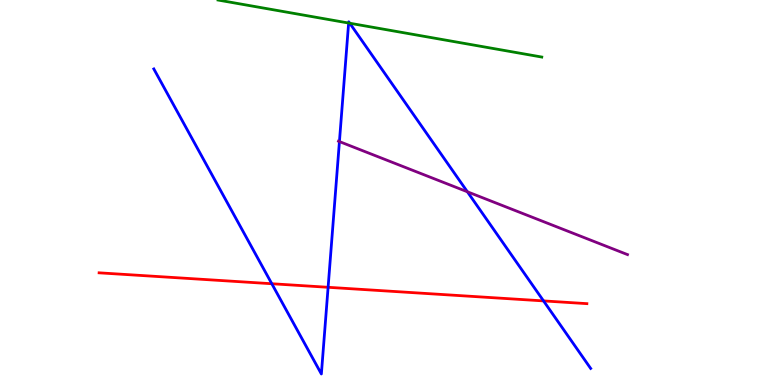[{'lines': ['blue', 'red'], 'intersections': [{'x': 3.51, 'y': 2.63}, {'x': 4.23, 'y': 2.54}, {'x': 7.01, 'y': 2.18}]}, {'lines': ['green', 'red'], 'intersections': []}, {'lines': ['purple', 'red'], 'intersections': []}, {'lines': ['blue', 'green'], 'intersections': [{'x': 4.5, 'y': 9.4}, {'x': 4.51, 'y': 9.4}]}, {'lines': ['blue', 'purple'], 'intersections': [{'x': 4.38, 'y': 6.32}, {'x': 6.03, 'y': 5.02}]}, {'lines': ['green', 'purple'], 'intersections': []}]